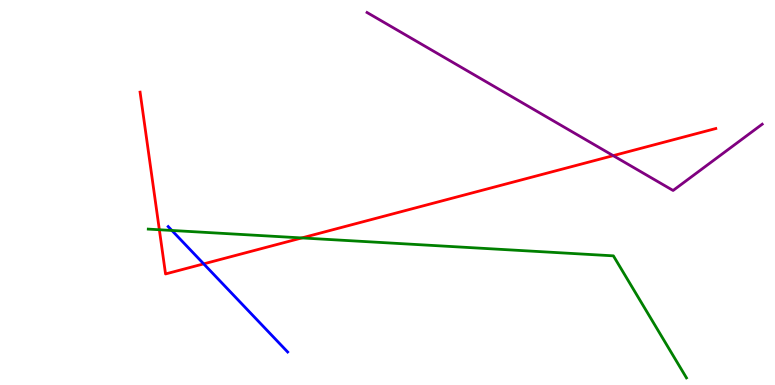[{'lines': ['blue', 'red'], 'intersections': [{'x': 2.63, 'y': 3.15}]}, {'lines': ['green', 'red'], 'intersections': [{'x': 2.06, 'y': 4.03}, {'x': 3.89, 'y': 3.82}]}, {'lines': ['purple', 'red'], 'intersections': [{'x': 7.91, 'y': 5.96}]}, {'lines': ['blue', 'green'], 'intersections': [{'x': 2.22, 'y': 4.01}]}, {'lines': ['blue', 'purple'], 'intersections': []}, {'lines': ['green', 'purple'], 'intersections': []}]